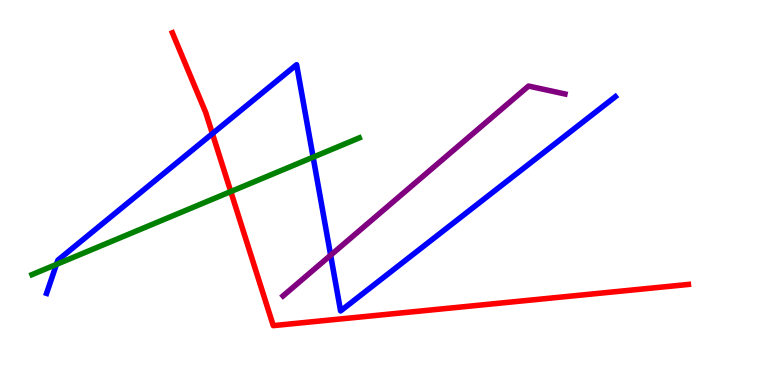[{'lines': ['blue', 'red'], 'intersections': [{'x': 2.74, 'y': 6.53}]}, {'lines': ['green', 'red'], 'intersections': [{'x': 2.98, 'y': 5.02}]}, {'lines': ['purple', 'red'], 'intersections': []}, {'lines': ['blue', 'green'], 'intersections': [{'x': 0.728, 'y': 3.13}, {'x': 4.04, 'y': 5.92}]}, {'lines': ['blue', 'purple'], 'intersections': [{'x': 4.27, 'y': 3.37}]}, {'lines': ['green', 'purple'], 'intersections': []}]